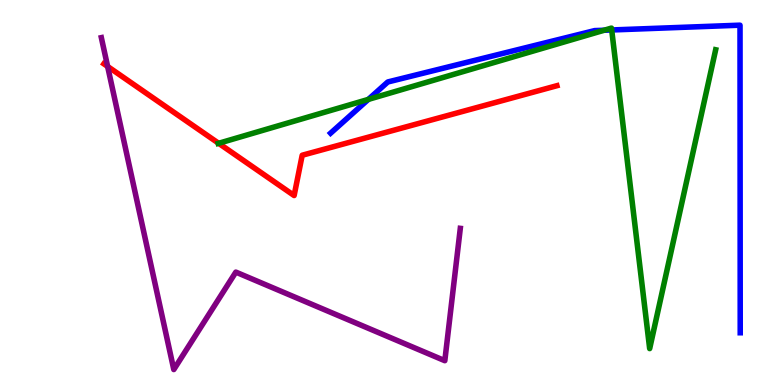[{'lines': ['blue', 'red'], 'intersections': []}, {'lines': ['green', 'red'], 'intersections': [{'x': 2.82, 'y': 6.28}]}, {'lines': ['purple', 'red'], 'intersections': [{'x': 1.39, 'y': 8.27}]}, {'lines': ['blue', 'green'], 'intersections': [{'x': 4.75, 'y': 7.42}, {'x': 7.79, 'y': 9.21}, {'x': 7.89, 'y': 9.22}]}, {'lines': ['blue', 'purple'], 'intersections': []}, {'lines': ['green', 'purple'], 'intersections': []}]